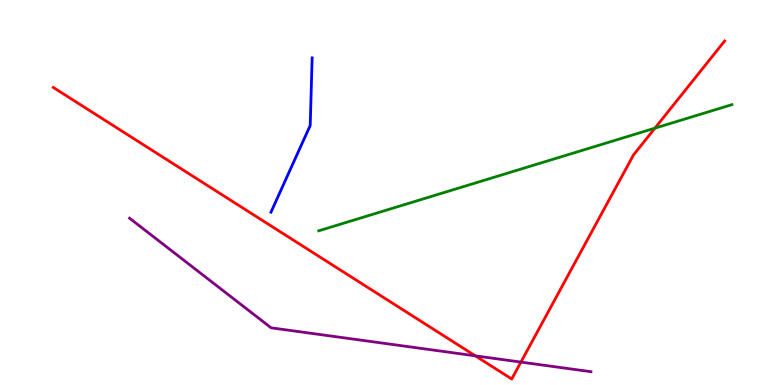[{'lines': ['blue', 'red'], 'intersections': []}, {'lines': ['green', 'red'], 'intersections': [{'x': 8.45, 'y': 6.67}]}, {'lines': ['purple', 'red'], 'intersections': [{'x': 6.13, 'y': 0.758}, {'x': 6.72, 'y': 0.595}]}, {'lines': ['blue', 'green'], 'intersections': []}, {'lines': ['blue', 'purple'], 'intersections': []}, {'lines': ['green', 'purple'], 'intersections': []}]